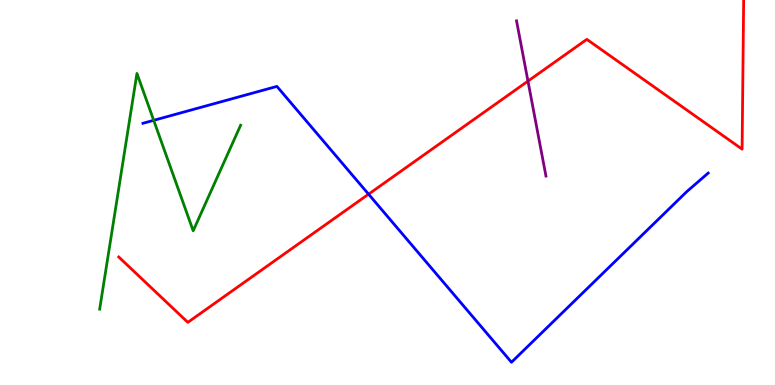[{'lines': ['blue', 'red'], 'intersections': [{'x': 4.76, 'y': 4.96}]}, {'lines': ['green', 'red'], 'intersections': []}, {'lines': ['purple', 'red'], 'intersections': [{'x': 6.81, 'y': 7.89}]}, {'lines': ['blue', 'green'], 'intersections': [{'x': 1.98, 'y': 6.87}]}, {'lines': ['blue', 'purple'], 'intersections': []}, {'lines': ['green', 'purple'], 'intersections': []}]